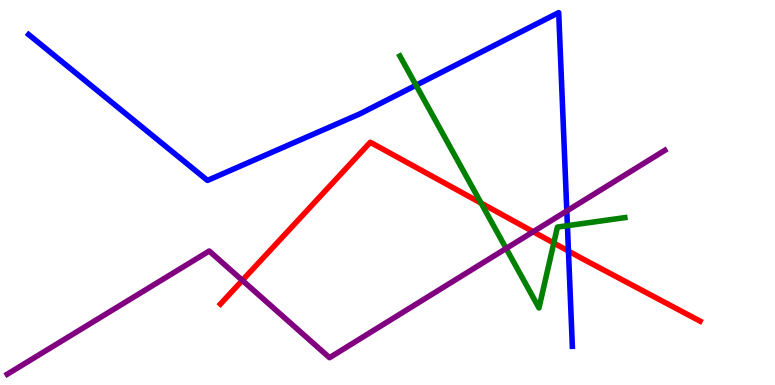[{'lines': ['blue', 'red'], 'intersections': [{'x': 7.33, 'y': 3.48}]}, {'lines': ['green', 'red'], 'intersections': [{'x': 6.21, 'y': 4.72}, {'x': 7.15, 'y': 3.69}]}, {'lines': ['purple', 'red'], 'intersections': [{'x': 3.13, 'y': 2.72}, {'x': 6.88, 'y': 3.98}]}, {'lines': ['blue', 'green'], 'intersections': [{'x': 5.37, 'y': 7.79}, {'x': 7.32, 'y': 4.14}]}, {'lines': ['blue', 'purple'], 'intersections': [{'x': 7.31, 'y': 4.52}]}, {'lines': ['green', 'purple'], 'intersections': [{'x': 6.53, 'y': 3.55}]}]